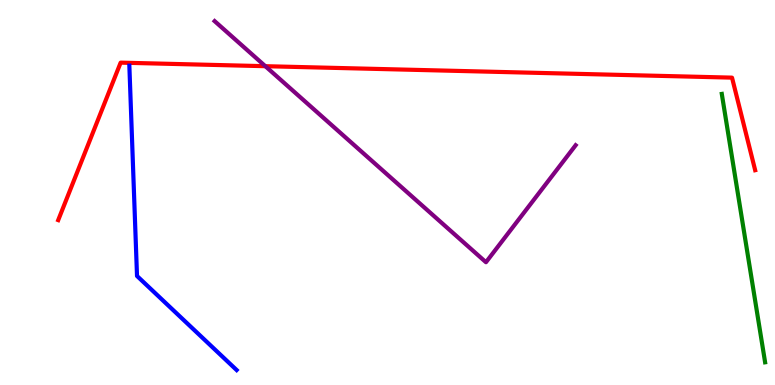[{'lines': ['blue', 'red'], 'intersections': []}, {'lines': ['green', 'red'], 'intersections': []}, {'lines': ['purple', 'red'], 'intersections': [{'x': 3.42, 'y': 8.28}]}, {'lines': ['blue', 'green'], 'intersections': []}, {'lines': ['blue', 'purple'], 'intersections': []}, {'lines': ['green', 'purple'], 'intersections': []}]